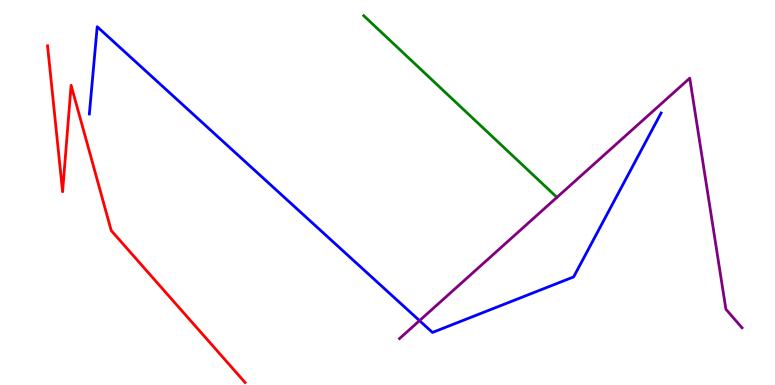[{'lines': ['blue', 'red'], 'intersections': []}, {'lines': ['green', 'red'], 'intersections': []}, {'lines': ['purple', 'red'], 'intersections': []}, {'lines': ['blue', 'green'], 'intersections': []}, {'lines': ['blue', 'purple'], 'intersections': [{'x': 5.41, 'y': 1.67}]}, {'lines': ['green', 'purple'], 'intersections': []}]